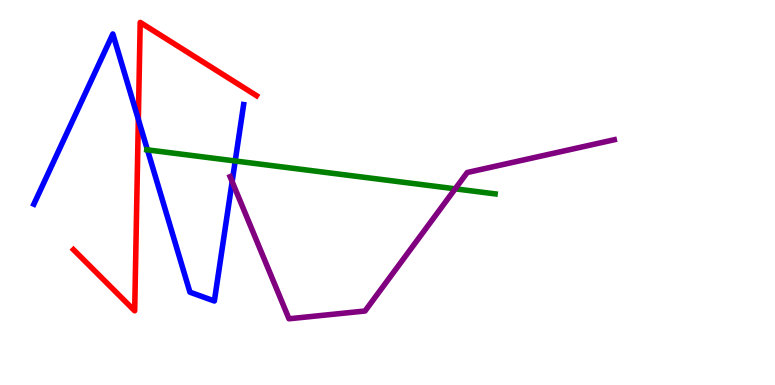[{'lines': ['blue', 'red'], 'intersections': [{'x': 1.79, 'y': 6.9}]}, {'lines': ['green', 'red'], 'intersections': []}, {'lines': ['purple', 'red'], 'intersections': []}, {'lines': ['blue', 'green'], 'intersections': [{'x': 1.9, 'y': 6.11}, {'x': 3.04, 'y': 5.82}]}, {'lines': ['blue', 'purple'], 'intersections': [{'x': 3.0, 'y': 5.28}]}, {'lines': ['green', 'purple'], 'intersections': [{'x': 5.87, 'y': 5.1}]}]